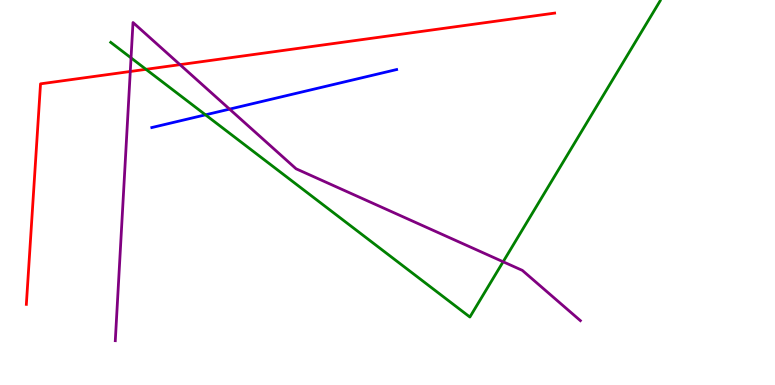[{'lines': ['blue', 'red'], 'intersections': []}, {'lines': ['green', 'red'], 'intersections': [{'x': 1.88, 'y': 8.2}]}, {'lines': ['purple', 'red'], 'intersections': [{'x': 1.68, 'y': 8.14}, {'x': 2.32, 'y': 8.32}]}, {'lines': ['blue', 'green'], 'intersections': [{'x': 2.65, 'y': 7.02}]}, {'lines': ['blue', 'purple'], 'intersections': [{'x': 2.96, 'y': 7.17}]}, {'lines': ['green', 'purple'], 'intersections': [{'x': 1.69, 'y': 8.5}, {'x': 6.49, 'y': 3.2}]}]